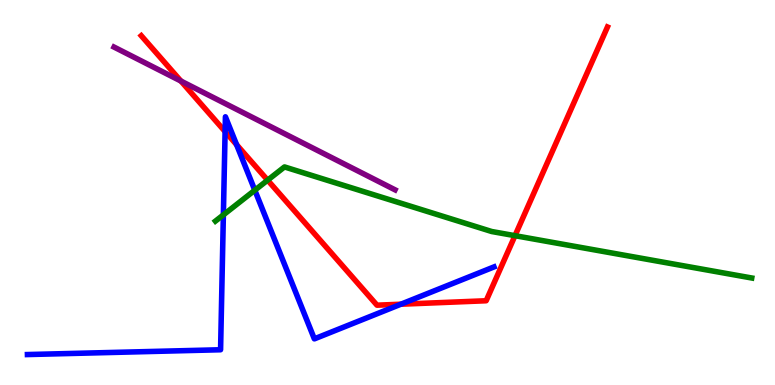[{'lines': ['blue', 'red'], 'intersections': [{'x': 2.9, 'y': 6.58}, {'x': 3.05, 'y': 6.24}, {'x': 5.17, 'y': 2.1}]}, {'lines': ['green', 'red'], 'intersections': [{'x': 3.45, 'y': 5.32}, {'x': 6.65, 'y': 3.88}]}, {'lines': ['purple', 'red'], 'intersections': [{'x': 2.33, 'y': 7.89}]}, {'lines': ['blue', 'green'], 'intersections': [{'x': 2.88, 'y': 4.42}, {'x': 3.29, 'y': 5.06}]}, {'lines': ['blue', 'purple'], 'intersections': []}, {'lines': ['green', 'purple'], 'intersections': []}]